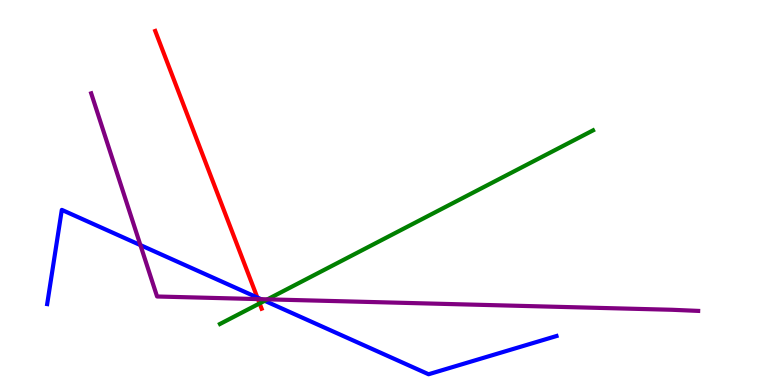[{'lines': ['blue', 'red'], 'intersections': [{'x': 3.32, 'y': 2.27}]}, {'lines': ['green', 'red'], 'intersections': [{'x': 3.35, 'y': 2.12}]}, {'lines': ['purple', 'red'], 'intersections': [{'x': 3.33, 'y': 2.23}]}, {'lines': ['blue', 'green'], 'intersections': [{'x': 3.41, 'y': 2.19}]}, {'lines': ['blue', 'purple'], 'intersections': [{'x': 1.81, 'y': 3.63}, {'x': 3.37, 'y': 2.23}]}, {'lines': ['green', 'purple'], 'intersections': [{'x': 3.45, 'y': 2.22}]}]